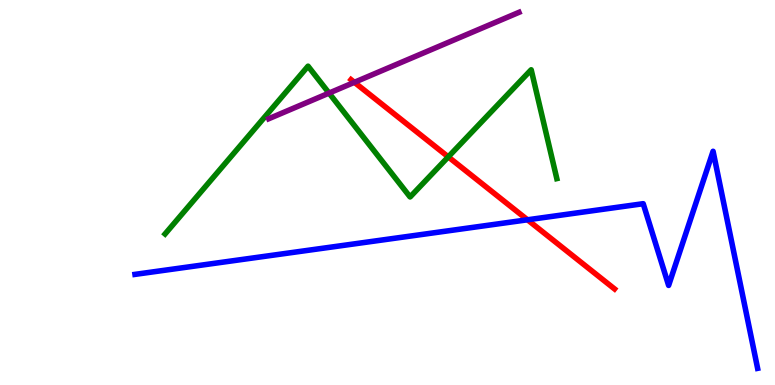[{'lines': ['blue', 'red'], 'intersections': [{'x': 6.81, 'y': 4.29}]}, {'lines': ['green', 'red'], 'intersections': [{'x': 5.78, 'y': 5.93}]}, {'lines': ['purple', 'red'], 'intersections': [{'x': 4.57, 'y': 7.86}]}, {'lines': ['blue', 'green'], 'intersections': []}, {'lines': ['blue', 'purple'], 'intersections': []}, {'lines': ['green', 'purple'], 'intersections': [{'x': 4.25, 'y': 7.58}]}]